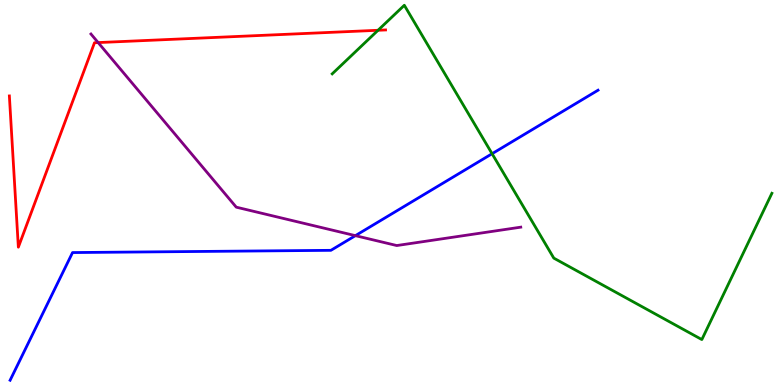[{'lines': ['blue', 'red'], 'intersections': []}, {'lines': ['green', 'red'], 'intersections': [{'x': 4.88, 'y': 9.21}]}, {'lines': ['purple', 'red'], 'intersections': [{'x': 1.27, 'y': 8.89}]}, {'lines': ['blue', 'green'], 'intersections': [{'x': 6.35, 'y': 6.01}]}, {'lines': ['blue', 'purple'], 'intersections': [{'x': 4.59, 'y': 3.88}]}, {'lines': ['green', 'purple'], 'intersections': []}]